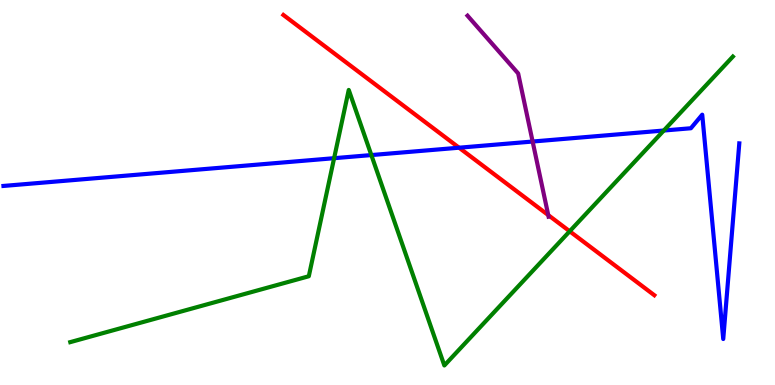[{'lines': ['blue', 'red'], 'intersections': [{'x': 5.92, 'y': 6.16}]}, {'lines': ['green', 'red'], 'intersections': [{'x': 7.35, 'y': 3.99}]}, {'lines': ['purple', 'red'], 'intersections': [{'x': 7.07, 'y': 4.41}]}, {'lines': ['blue', 'green'], 'intersections': [{'x': 4.31, 'y': 5.89}, {'x': 4.79, 'y': 5.97}, {'x': 8.57, 'y': 6.61}]}, {'lines': ['blue', 'purple'], 'intersections': [{'x': 6.87, 'y': 6.32}]}, {'lines': ['green', 'purple'], 'intersections': []}]